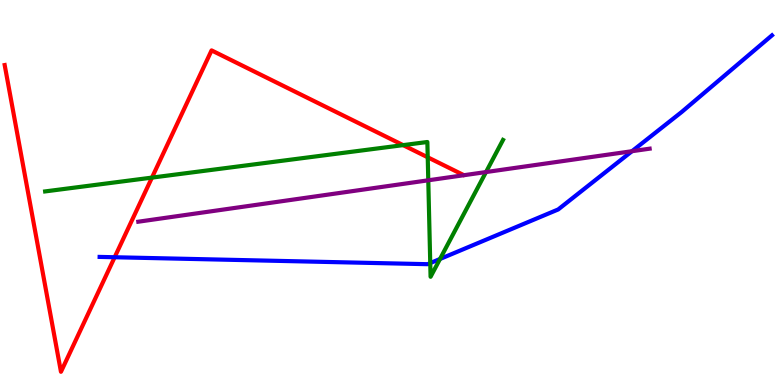[{'lines': ['blue', 'red'], 'intersections': [{'x': 1.48, 'y': 3.32}]}, {'lines': ['green', 'red'], 'intersections': [{'x': 1.96, 'y': 5.39}, {'x': 5.2, 'y': 6.23}, {'x': 5.52, 'y': 5.91}]}, {'lines': ['purple', 'red'], 'intersections': []}, {'lines': ['blue', 'green'], 'intersections': [{'x': 5.55, 'y': 3.17}, {'x': 5.68, 'y': 3.27}]}, {'lines': ['blue', 'purple'], 'intersections': [{'x': 8.15, 'y': 6.07}]}, {'lines': ['green', 'purple'], 'intersections': [{'x': 5.53, 'y': 5.32}, {'x': 6.27, 'y': 5.53}]}]